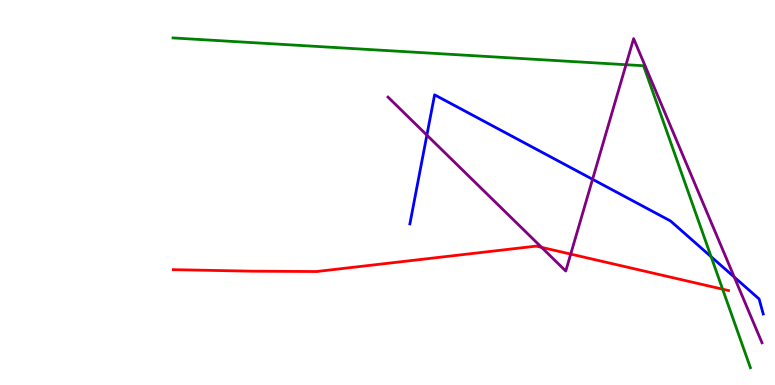[{'lines': ['blue', 'red'], 'intersections': []}, {'lines': ['green', 'red'], 'intersections': [{'x': 9.32, 'y': 2.49}]}, {'lines': ['purple', 'red'], 'intersections': [{'x': 6.99, 'y': 3.57}, {'x': 7.36, 'y': 3.4}]}, {'lines': ['blue', 'green'], 'intersections': [{'x': 9.18, 'y': 3.33}]}, {'lines': ['blue', 'purple'], 'intersections': [{'x': 5.51, 'y': 6.49}, {'x': 7.65, 'y': 5.34}, {'x': 9.47, 'y': 2.8}]}, {'lines': ['green', 'purple'], 'intersections': [{'x': 8.08, 'y': 8.32}]}]